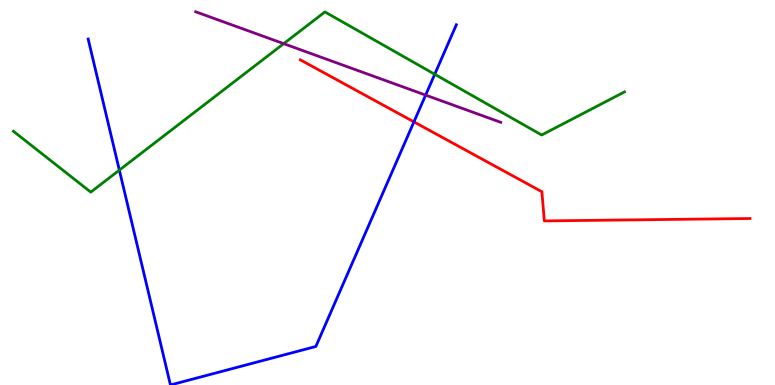[{'lines': ['blue', 'red'], 'intersections': [{'x': 5.34, 'y': 6.83}]}, {'lines': ['green', 'red'], 'intersections': []}, {'lines': ['purple', 'red'], 'intersections': []}, {'lines': ['blue', 'green'], 'intersections': [{'x': 1.54, 'y': 5.58}, {'x': 5.61, 'y': 8.07}]}, {'lines': ['blue', 'purple'], 'intersections': [{'x': 5.49, 'y': 7.53}]}, {'lines': ['green', 'purple'], 'intersections': [{'x': 3.66, 'y': 8.87}]}]